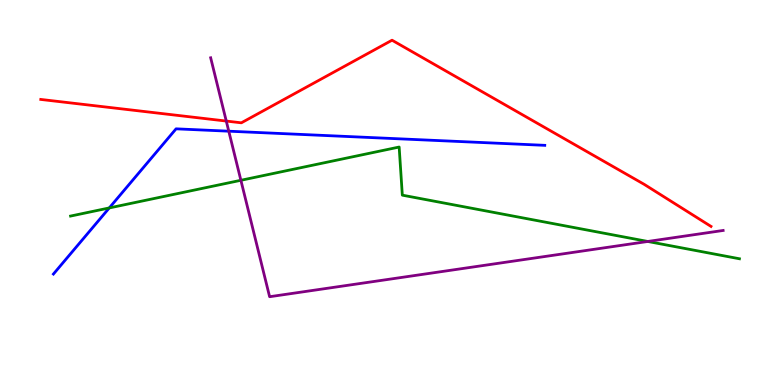[{'lines': ['blue', 'red'], 'intersections': []}, {'lines': ['green', 'red'], 'intersections': []}, {'lines': ['purple', 'red'], 'intersections': [{'x': 2.92, 'y': 6.86}]}, {'lines': ['blue', 'green'], 'intersections': [{'x': 1.41, 'y': 4.6}]}, {'lines': ['blue', 'purple'], 'intersections': [{'x': 2.95, 'y': 6.59}]}, {'lines': ['green', 'purple'], 'intersections': [{'x': 3.11, 'y': 5.32}, {'x': 8.36, 'y': 3.73}]}]